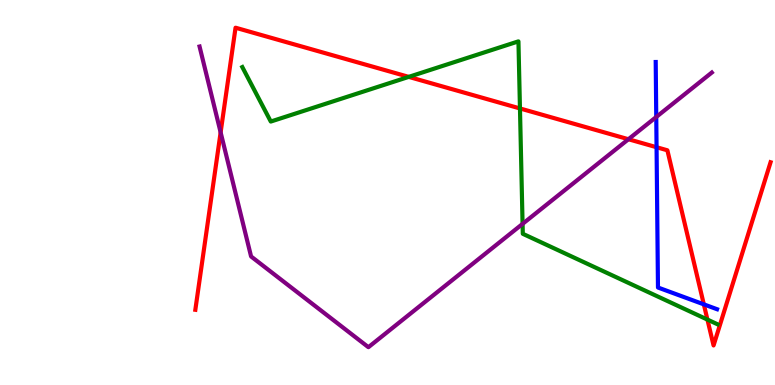[{'lines': ['blue', 'red'], 'intersections': [{'x': 8.47, 'y': 6.18}, {'x': 9.08, 'y': 2.09}]}, {'lines': ['green', 'red'], 'intersections': [{'x': 5.27, 'y': 8.0}, {'x': 6.71, 'y': 7.18}, {'x': 9.13, 'y': 1.7}]}, {'lines': ['purple', 'red'], 'intersections': [{'x': 2.85, 'y': 6.56}, {'x': 8.11, 'y': 6.38}]}, {'lines': ['blue', 'green'], 'intersections': []}, {'lines': ['blue', 'purple'], 'intersections': [{'x': 8.47, 'y': 6.96}]}, {'lines': ['green', 'purple'], 'intersections': [{'x': 6.74, 'y': 4.18}]}]